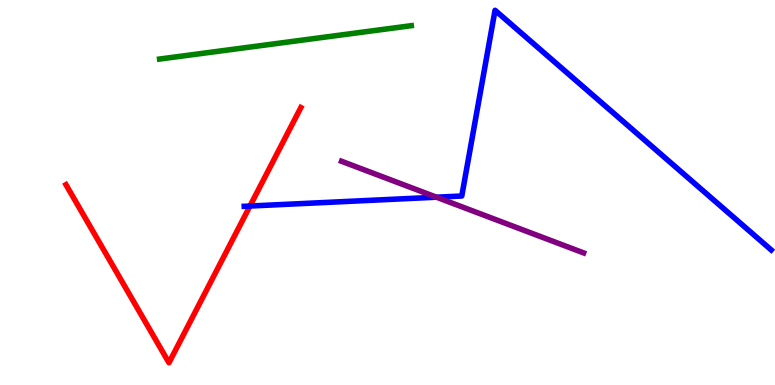[{'lines': ['blue', 'red'], 'intersections': [{'x': 3.23, 'y': 4.65}]}, {'lines': ['green', 'red'], 'intersections': []}, {'lines': ['purple', 'red'], 'intersections': []}, {'lines': ['blue', 'green'], 'intersections': []}, {'lines': ['blue', 'purple'], 'intersections': [{'x': 5.63, 'y': 4.88}]}, {'lines': ['green', 'purple'], 'intersections': []}]